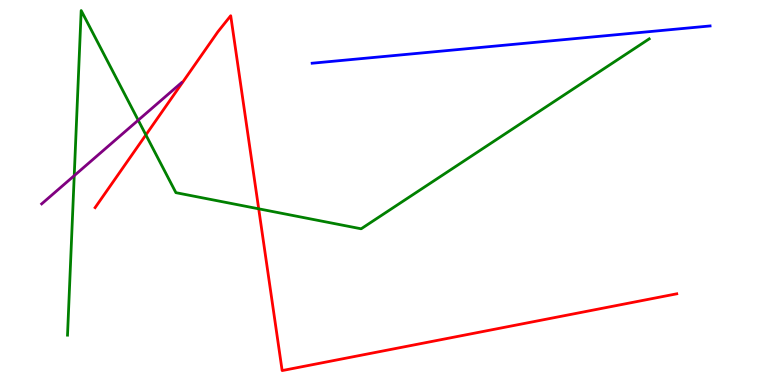[{'lines': ['blue', 'red'], 'intersections': []}, {'lines': ['green', 'red'], 'intersections': [{'x': 1.88, 'y': 6.5}, {'x': 3.34, 'y': 4.58}]}, {'lines': ['purple', 'red'], 'intersections': []}, {'lines': ['blue', 'green'], 'intersections': []}, {'lines': ['blue', 'purple'], 'intersections': []}, {'lines': ['green', 'purple'], 'intersections': [{'x': 0.958, 'y': 5.44}, {'x': 1.78, 'y': 6.88}]}]